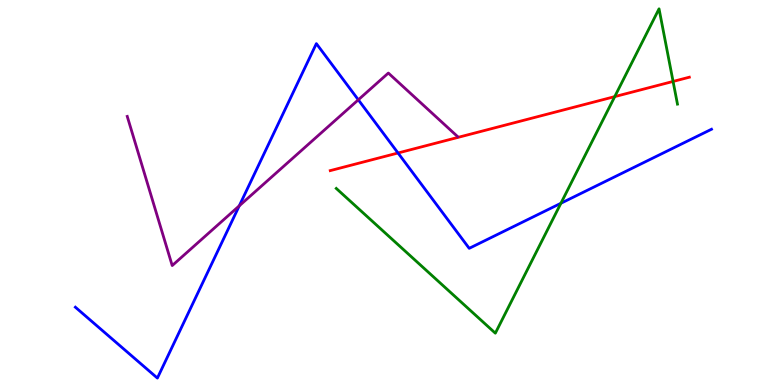[{'lines': ['blue', 'red'], 'intersections': [{'x': 5.14, 'y': 6.03}]}, {'lines': ['green', 'red'], 'intersections': [{'x': 7.93, 'y': 7.49}, {'x': 8.68, 'y': 7.88}]}, {'lines': ['purple', 'red'], 'intersections': []}, {'lines': ['blue', 'green'], 'intersections': [{'x': 7.24, 'y': 4.72}]}, {'lines': ['blue', 'purple'], 'intersections': [{'x': 3.09, 'y': 4.65}, {'x': 4.62, 'y': 7.41}]}, {'lines': ['green', 'purple'], 'intersections': []}]